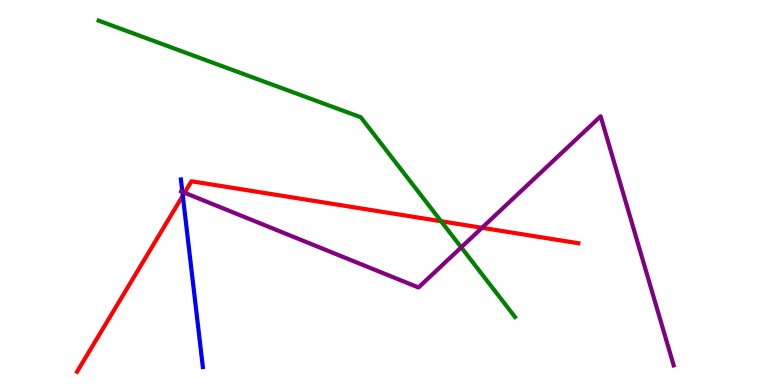[{'lines': ['blue', 'red'], 'intersections': [{'x': 2.36, 'y': 4.92}]}, {'lines': ['green', 'red'], 'intersections': [{'x': 5.69, 'y': 4.25}]}, {'lines': ['purple', 'red'], 'intersections': [{'x': 2.38, 'y': 4.99}, {'x': 6.22, 'y': 4.08}]}, {'lines': ['blue', 'green'], 'intersections': []}, {'lines': ['blue', 'purple'], 'intersections': [{'x': 2.35, 'y': 5.02}]}, {'lines': ['green', 'purple'], 'intersections': [{'x': 5.95, 'y': 3.58}]}]